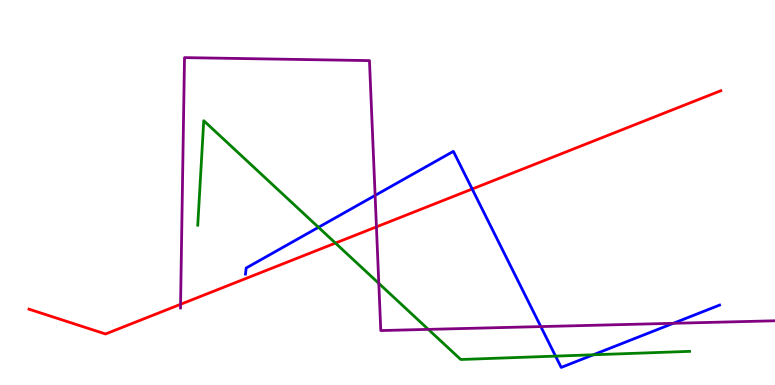[{'lines': ['blue', 'red'], 'intersections': [{'x': 6.09, 'y': 5.09}]}, {'lines': ['green', 'red'], 'intersections': [{'x': 4.33, 'y': 3.69}]}, {'lines': ['purple', 'red'], 'intersections': [{'x': 2.33, 'y': 2.1}, {'x': 4.86, 'y': 4.11}]}, {'lines': ['blue', 'green'], 'intersections': [{'x': 4.11, 'y': 4.1}, {'x': 7.17, 'y': 0.75}, {'x': 7.66, 'y': 0.785}]}, {'lines': ['blue', 'purple'], 'intersections': [{'x': 4.84, 'y': 4.92}, {'x': 6.98, 'y': 1.52}, {'x': 8.69, 'y': 1.6}]}, {'lines': ['green', 'purple'], 'intersections': [{'x': 4.89, 'y': 2.64}, {'x': 5.53, 'y': 1.44}]}]